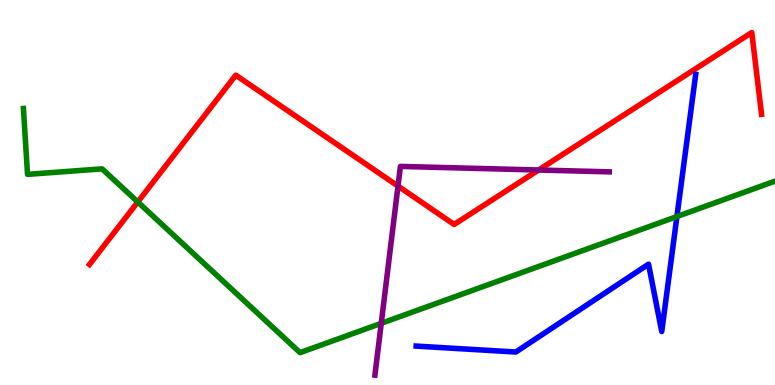[{'lines': ['blue', 'red'], 'intersections': []}, {'lines': ['green', 'red'], 'intersections': [{'x': 1.78, 'y': 4.75}]}, {'lines': ['purple', 'red'], 'intersections': [{'x': 5.14, 'y': 5.17}, {'x': 6.95, 'y': 5.58}]}, {'lines': ['blue', 'green'], 'intersections': [{'x': 8.73, 'y': 4.38}]}, {'lines': ['blue', 'purple'], 'intersections': []}, {'lines': ['green', 'purple'], 'intersections': [{'x': 4.92, 'y': 1.6}]}]